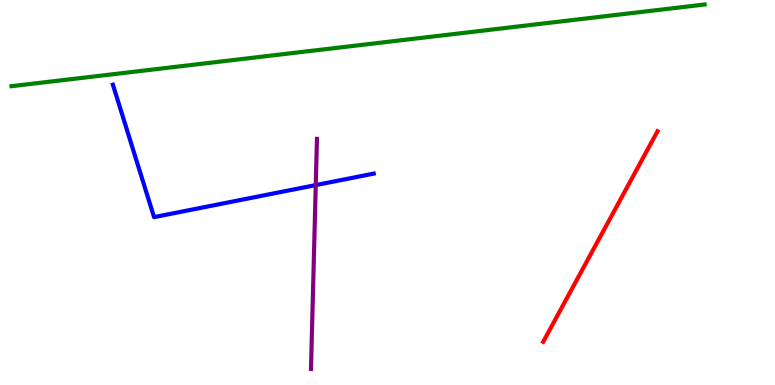[{'lines': ['blue', 'red'], 'intersections': []}, {'lines': ['green', 'red'], 'intersections': []}, {'lines': ['purple', 'red'], 'intersections': []}, {'lines': ['blue', 'green'], 'intersections': []}, {'lines': ['blue', 'purple'], 'intersections': [{'x': 4.07, 'y': 5.19}]}, {'lines': ['green', 'purple'], 'intersections': []}]